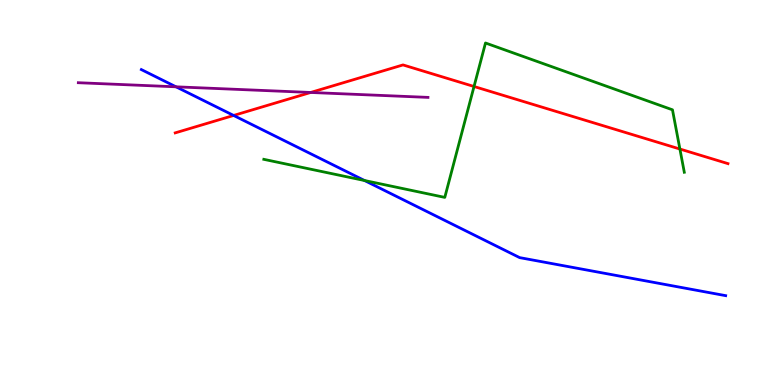[{'lines': ['blue', 'red'], 'intersections': [{'x': 3.01, 'y': 7.0}]}, {'lines': ['green', 'red'], 'intersections': [{'x': 6.12, 'y': 7.75}, {'x': 8.77, 'y': 6.13}]}, {'lines': ['purple', 'red'], 'intersections': [{'x': 4.01, 'y': 7.6}]}, {'lines': ['blue', 'green'], 'intersections': [{'x': 4.7, 'y': 5.31}]}, {'lines': ['blue', 'purple'], 'intersections': [{'x': 2.27, 'y': 7.75}]}, {'lines': ['green', 'purple'], 'intersections': []}]